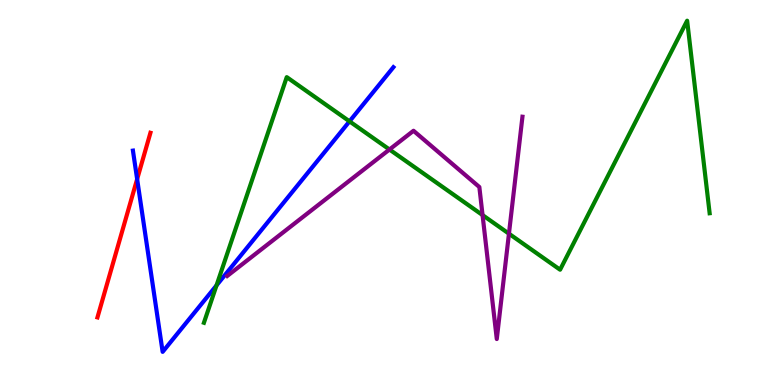[{'lines': ['blue', 'red'], 'intersections': [{'x': 1.77, 'y': 5.35}]}, {'lines': ['green', 'red'], 'intersections': []}, {'lines': ['purple', 'red'], 'intersections': []}, {'lines': ['blue', 'green'], 'intersections': [{'x': 2.79, 'y': 2.59}, {'x': 4.51, 'y': 6.85}]}, {'lines': ['blue', 'purple'], 'intersections': []}, {'lines': ['green', 'purple'], 'intersections': [{'x': 5.03, 'y': 6.12}, {'x': 6.23, 'y': 4.41}, {'x': 6.57, 'y': 3.93}]}]